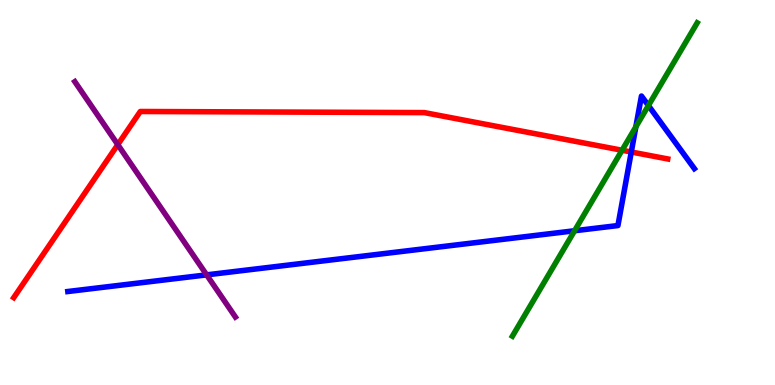[{'lines': ['blue', 'red'], 'intersections': [{'x': 8.15, 'y': 6.05}]}, {'lines': ['green', 'red'], 'intersections': [{'x': 8.03, 'y': 6.1}]}, {'lines': ['purple', 'red'], 'intersections': [{'x': 1.52, 'y': 6.24}]}, {'lines': ['blue', 'green'], 'intersections': [{'x': 7.41, 'y': 4.01}, {'x': 8.2, 'y': 6.71}, {'x': 8.37, 'y': 7.26}]}, {'lines': ['blue', 'purple'], 'intersections': [{'x': 2.67, 'y': 2.86}]}, {'lines': ['green', 'purple'], 'intersections': []}]